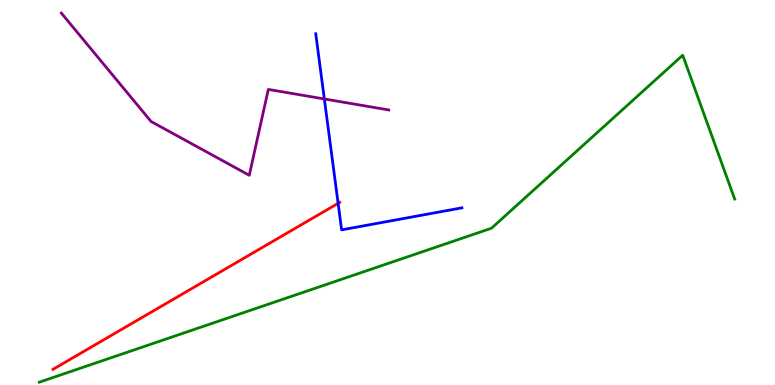[{'lines': ['blue', 'red'], 'intersections': [{'x': 4.36, 'y': 4.72}]}, {'lines': ['green', 'red'], 'intersections': []}, {'lines': ['purple', 'red'], 'intersections': []}, {'lines': ['blue', 'green'], 'intersections': []}, {'lines': ['blue', 'purple'], 'intersections': [{'x': 4.19, 'y': 7.43}]}, {'lines': ['green', 'purple'], 'intersections': []}]